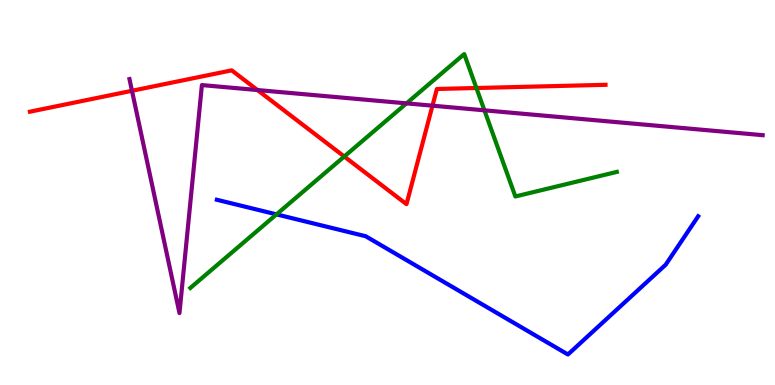[{'lines': ['blue', 'red'], 'intersections': []}, {'lines': ['green', 'red'], 'intersections': [{'x': 4.44, 'y': 5.93}, {'x': 6.15, 'y': 7.71}]}, {'lines': ['purple', 'red'], 'intersections': [{'x': 1.7, 'y': 7.64}, {'x': 3.32, 'y': 7.66}, {'x': 5.58, 'y': 7.26}]}, {'lines': ['blue', 'green'], 'intersections': [{'x': 3.57, 'y': 4.43}]}, {'lines': ['blue', 'purple'], 'intersections': []}, {'lines': ['green', 'purple'], 'intersections': [{'x': 5.25, 'y': 7.32}, {'x': 6.25, 'y': 7.13}]}]